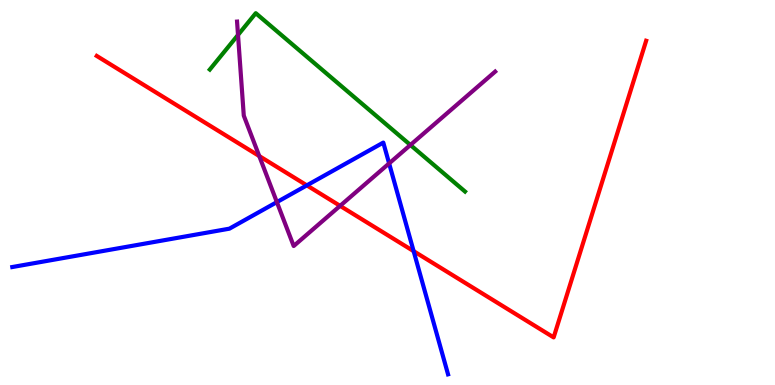[{'lines': ['blue', 'red'], 'intersections': [{'x': 3.96, 'y': 5.19}, {'x': 5.34, 'y': 3.48}]}, {'lines': ['green', 'red'], 'intersections': []}, {'lines': ['purple', 'red'], 'intersections': [{'x': 3.35, 'y': 5.95}, {'x': 4.39, 'y': 4.65}]}, {'lines': ['blue', 'green'], 'intersections': []}, {'lines': ['blue', 'purple'], 'intersections': [{'x': 3.57, 'y': 4.75}, {'x': 5.02, 'y': 5.76}]}, {'lines': ['green', 'purple'], 'intersections': [{'x': 3.07, 'y': 9.09}, {'x': 5.3, 'y': 6.23}]}]